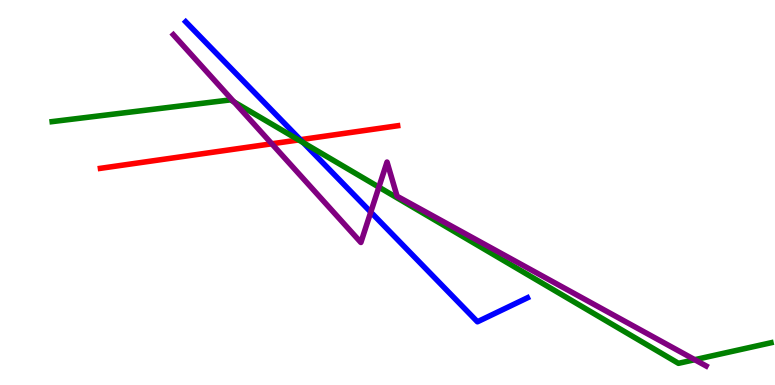[{'lines': ['blue', 'red'], 'intersections': [{'x': 3.88, 'y': 6.37}]}, {'lines': ['green', 'red'], 'intersections': [{'x': 3.85, 'y': 6.37}]}, {'lines': ['purple', 'red'], 'intersections': [{'x': 3.51, 'y': 6.27}]}, {'lines': ['blue', 'green'], 'intersections': [{'x': 3.91, 'y': 6.3}]}, {'lines': ['blue', 'purple'], 'intersections': [{'x': 4.78, 'y': 4.49}]}, {'lines': ['green', 'purple'], 'intersections': [{'x': 3.02, 'y': 7.35}, {'x': 4.89, 'y': 5.14}, {'x': 8.96, 'y': 0.657}]}]